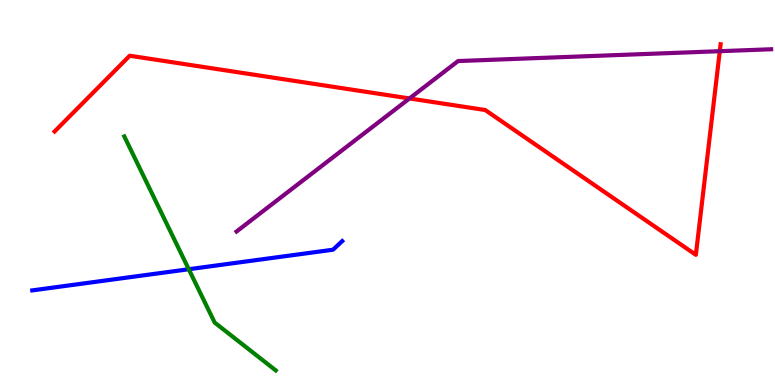[{'lines': ['blue', 'red'], 'intersections': []}, {'lines': ['green', 'red'], 'intersections': []}, {'lines': ['purple', 'red'], 'intersections': [{'x': 5.28, 'y': 7.44}, {'x': 9.29, 'y': 8.67}]}, {'lines': ['blue', 'green'], 'intersections': [{'x': 2.44, 'y': 3.01}]}, {'lines': ['blue', 'purple'], 'intersections': []}, {'lines': ['green', 'purple'], 'intersections': []}]